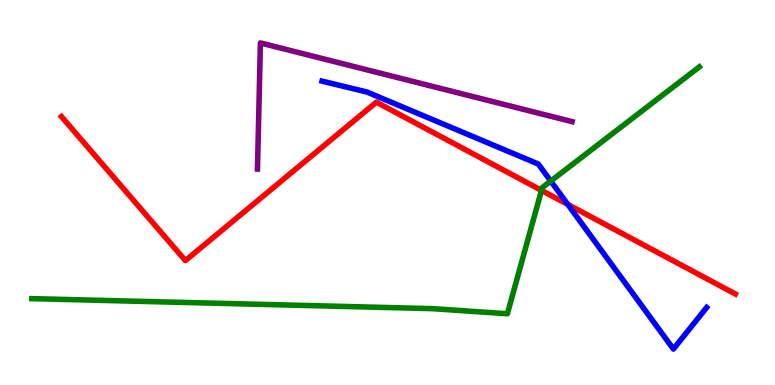[{'lines': ['blue', 'red'], 'intersections': [{'x': 7.33, 'y': 4.69}]}, {'lines': ['green', 'red'], 'intersections': [{'x': 6.99, 'y': 5.06}]}, {'lines': ['purple', 'red'], 'intersections': []}, {'lines': ['blue', 'green'], 'intersections': [{'x': 7.11, 'y': 5.3}]}, {'lines': ['blue', 'purple'], 'intersections': []}, {'lines': ['green', 'purple'], 'intersections': []}]